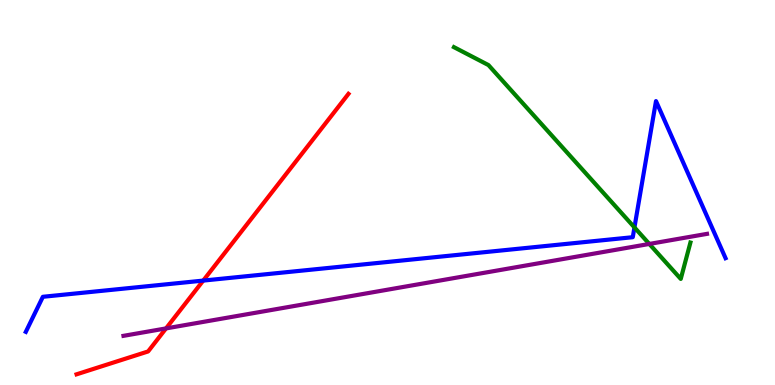[{'lines': ['blue', 'red'], 'intersections': [{'x': 2.62, 'y': 2.71}]}, {'lines': ['green', 'red'], 'intersections': []}, {'lines': ['purple', 'red'], 'intersections': [{'x': 2.14, 'y': 1.47}]}, {'lines': ['blue', 'green'], 'intersections': [{'x': 8.19, 'y': 4.09}]}, {'lines': ['blue', 'purple'], 'intersections': []}, {'lines': ['green', 'purple'], 'intersections': [{'x': 8.38, 'y': 3.66}]}]